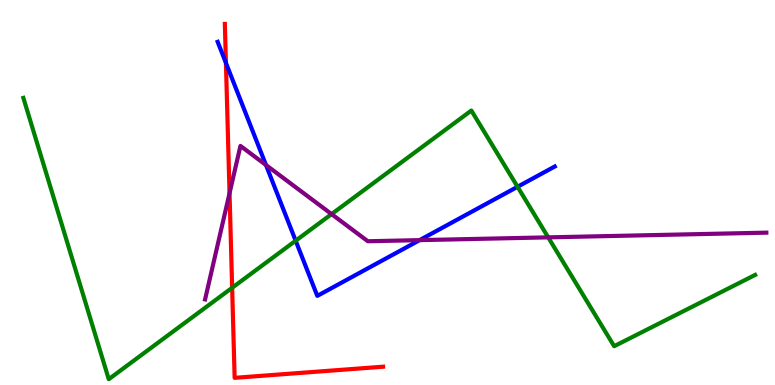[{'lines': ['blue', 'red'], 'intersections': [{'x': 2.92, 'y': 8.37}]}, {'lines': ['green', 'red'], 'intersections': [{'x': 3.0, 'y': 2.53}]}, {'lines': ['purple', 'red'], 'intersections': [{'x': 2.96, 'y': 4.98}]}, {'lines': ['blue', 'green'], 'intersections': [{'x': 3.82, 'y': 3.75}, {'x': 6.68, 'y': 5.15}]}, {'lines': ['blue', 'purple'], 'intersections': [{'x': 3.43, 'y': 5.71}, {'x': 5.41, 'y': 3.76}]}, {'lines': ['green', 'purple'], 'intersections': [{'x': 4.28, 'y': 4.44}, {'x': 7.07, 'y': 3.83}]}]